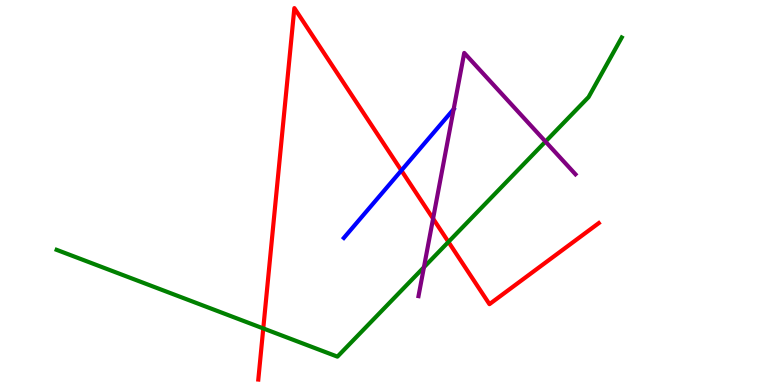[{'lines': ['blue', 'red'], 'intersections': [{'x': 5.18, 'y': 5.57}]}, {'lines': ['green', 'red'], 'intersections': [{'x': 3.4, 'y': 1.47}, {'x': 5.79, 'y': 3.72}]}, {'lines': ['purple', 'red'], 'intersections': [{'x': 5.59, 'y': 4.32}]}, {'lines': ['blue', 'green'], 'intersections': []}, {'lines': ['blue', 'purple'], 'intersections': [{'x': 5.85, 'y': 7.16}]}, {'lines': ['green', 'purple'], 'intersections': [{'x': 5.47, 'y': 3.06}, {'x': 7.04, 'y': 6.32}]}]